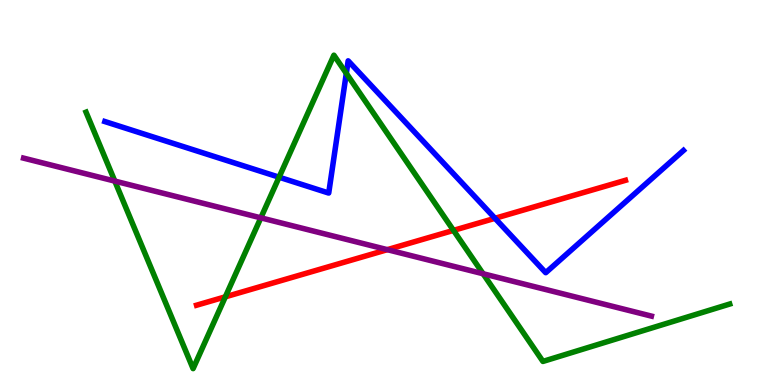[{'lines': ['blue', 'red'], 'intersections': [{'x': 6.39, 'y': 4.33}]}, {'lines': ['green', 'red'], 'intersections': [{'x': 2.91, 'y': 2.29}, {'x': 5.85, 'y': 4.02}]}, {'lines': ['purple', 'red'], 'intersections': [{'x': 5.0, 'y': 3.52}]}, {'lines': ['blue', 'green'], 'intersections': [{'x': 3.6, 'y': 5.4}, {'x': 4.47, 'y': 8.09}]}, {'lines': ['blue', 'purple'], 'intersections': []}, {'lines': ['green', 'purple'], 'intersections': [{'x': 1.48, 'y': 5.3}, {'x': 3.37, 'y': 4.34}, {'x': 6.23, 'y': 2.89}]}]